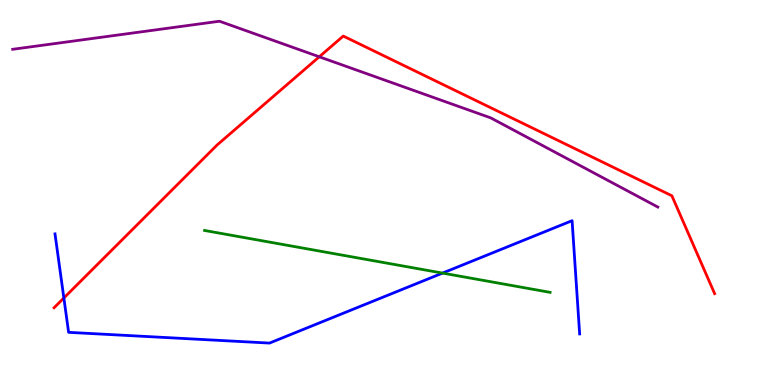[{'lines': ['blue', 'red'], 'intersections': [{'x': 0.824, 'y': 2.26}]}, {'lines': ['green', 'red'], 'intersections': []}, {'lines': ['purple', 'red'], 'intersections': [{'x': 4.12, 'y': 8.53}]}, {'lines': ['blue', 'green'], 'intersections': [{'x': 5.71, 'y': 2.91}]}, {'lines': ['blue', 'purple'], 'intersections': []}, {'lines': ['green', 'purple'], 'intersections': []}]